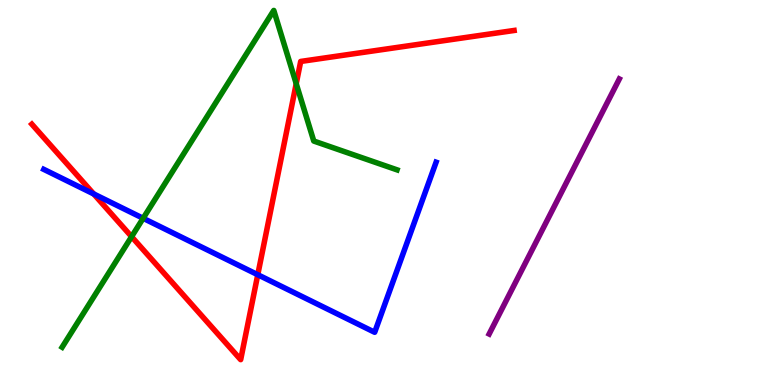[{'lines': ['blue', 'red'], 'intersections': [{'x': 1.21, 'y': 4.96}, {'x': 3.33, 'y': 2.86}]}, {'lines': ['green', 'red'], 'intersections': [{'x': 1.7, 'y': 3.85}, {'x': 3.82, 'y': 7.83}]}, {'lines': ['purple', 'red'], 'intersections': []}, {'lines': ['blue', 'green'], 'intersections': [{'x': 1.85, 'y': 4.33}]}, {'lines': ['blue', 'purple'], 'intersections': []}, {'lines': ['green', 'purple'], 'intersections': []}]